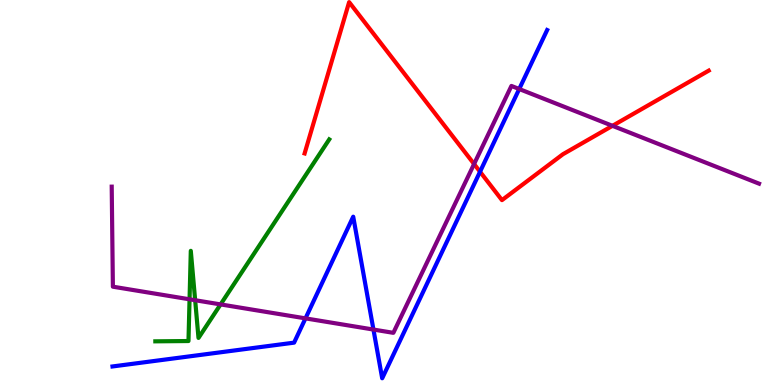[{'lines': ['blue', 'red'], 'intersections': [{'x': 6.19, 'y': 5.54}]}, {'lines': ['green', 'red'], 'intersections': []}, {'lines': ['purple', 'red'], 'intersections': [{'x': 6.12, 'y': 5.74}, {'x': 7.9, 'y': 6.73}]}, {'lines': ['blue', 'green'], 'intersections': []}, {'lines': ['blue', 'purple'], 'intersections': [{'x': 3.94, 'y': 1.73}, {'x': 4.82, 'y': 1.44}, {'x': 6.7, 'y': 7.69}]}, {'lines': ['green', 'purple'], 'intersections': [{'x': 2.45, 'y': 2.23}, {'x': 2.52, 'y': 2.2}, {'x': 2.85, 'y': 2.09}]}]